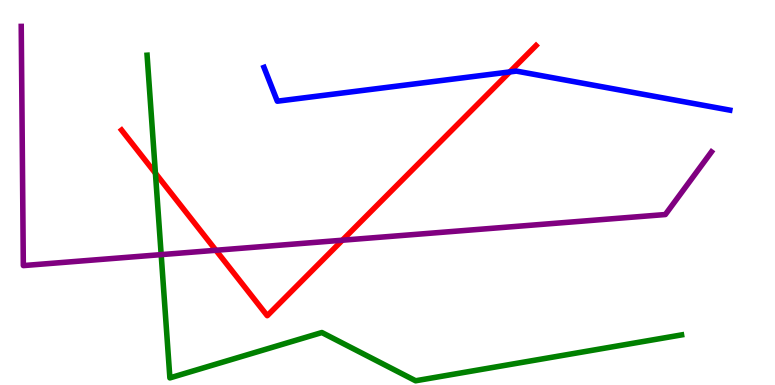[{'lines': ['blue', 'red'], 'intersections': [{'x': 6.58, 'y': 8.13}]}, {'lines': ['green', 'red'], 'intersections': [{'x': 2.01, 'y': 5.5}]}, {'lines': ['purple', 'red'], 'intersections': [{'x': 2.79, 'y': 3.5}, {'x': 4.42, 'y': 3.76}]}, {'lines': ['blue', 'green'], 'intersections': []}, {'lines': ['blue', 'purple'], 'intersections': []}, {'lines': ['green', 'purple'], 'intersections': [{'x': 2.08, 'y': 3.39}]}]